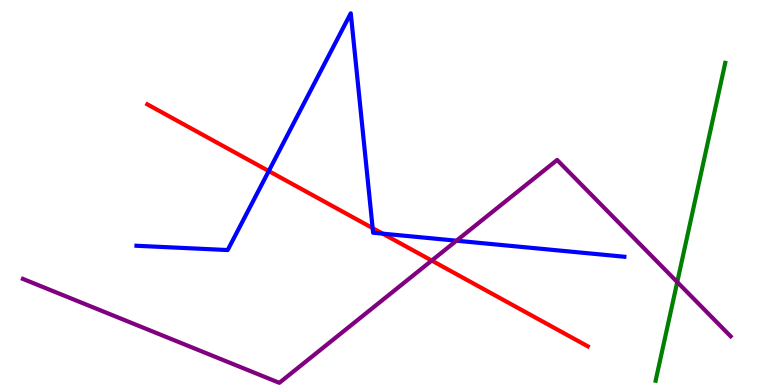[{'lines': ['blue', 'red'], 'intersections': [{'x': 3.47, 'y': 5.56}, {'x': 4.81, 'y': 4.07}, {'x': 4.94, 'y': 3.93}]}, {'lines': ['green', 'red'], 'intersections': []}, {'lines': ['purple', 'red'], 'intersections': [{'x': 5.57, 'y': 3.23}]}, {'lines': ['blue', 'green'], 'intersections': []}, {'lines': ['blue', 'purple'], 'intersections': [{'x': 5.89, 'y': 3.75}]}, {'lines': ['green', 'purple'], 'intersections': [{'x': 8.74, 'y': 2.67}]}]